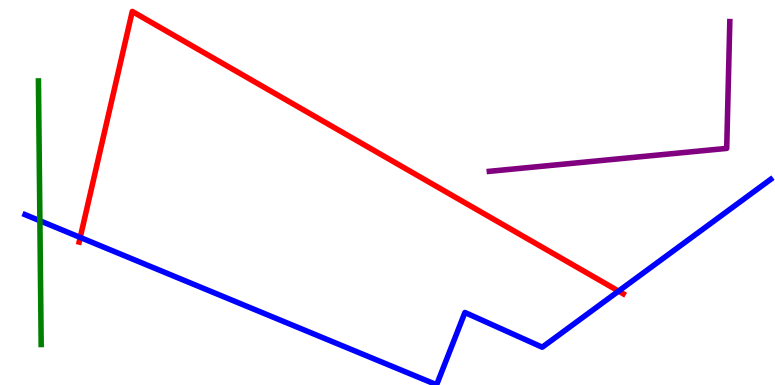[{'lines': ['blue', 'red'], 'intersections': [{'x': 1.04, 'y': 3.83}, {'x': 7.98, 'y': 2.44}]}, {'lines': ['green', 'red'], 'intersections': []}, {'lines': ['purple', 'red'], 'intersections': []}, {'lines': ['blue', 'green'], 'intersections': [{'x': 0.515, 'y': 4.27}]}, {'lines': ['blue', 'purple'], 'intersections': []}, {'lines': ['green', 'purple'], 'intersections': []}]